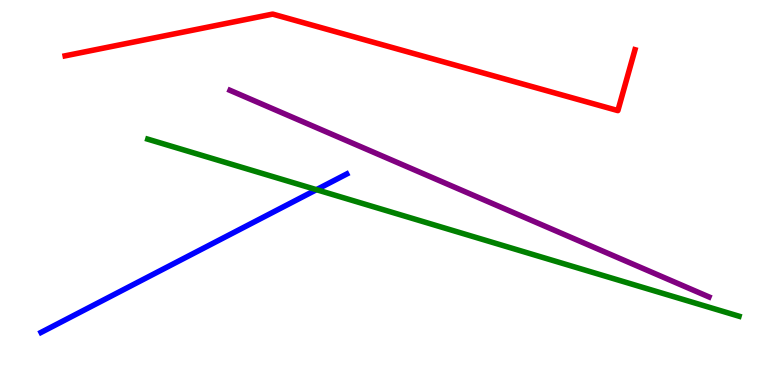[{'lines': ['blue', 'red'], 'intersections': []}, {'lines': ['green', 'red'], 'intersections': []}, {'lines': ['purple', 'red'], 'intersections': []}, {'lines': ['blue', 'green'], 'intersections': [{'x': 4.08, 'y': 5.07}]}, {'lines': ['blue', 'purple'], 'intersections': []}, {'lines': ['green', 'purple'], 'intersections': []}]